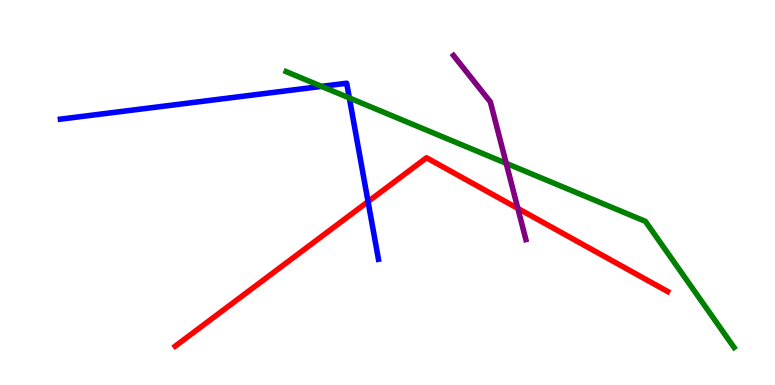[{'lines': ['blue', 'red'], 'intersections': [{'x': 4.75, 'y': 4.76}]}, {'lines': ['green', 'red'], 'intersections': []}, {'lines': ['purple', 'red'], 'intersections': [{'x': 6.68, 'y': 4.59}]}, {'lines': ['blue', 'green'], 'intersections': [{'x': 4.15, 'y': 7.76}, {'x': 4.51, 'y': 7.46}]}, {'lines': ['blue', 'purple'], 'intersections': []}, {'lines': ['green', 'purple'], 'intersections': [{'x': 6.53, 'y': 5.76}]}]